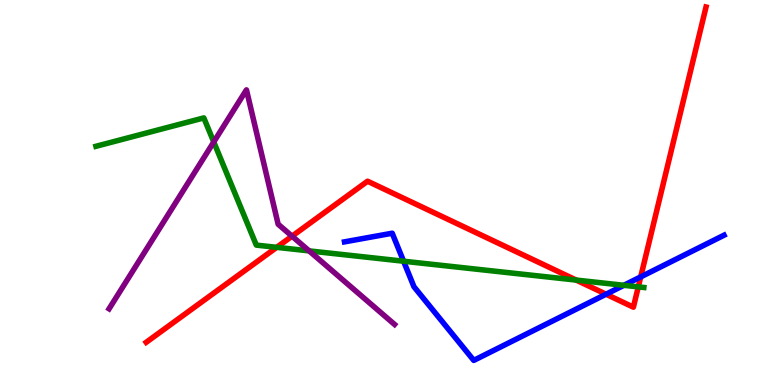[{'lines': ['blue', 'red'], 'intersections': [{'x': 7.82, 'y': 2.36}, {'x': 8.27, 'y': 2.81}]}, {'lines': ['green', 'red'], 'intersections': [{'x': 3.57, 'y': 3.58}, {'x': 7.44, 'y': 2.73}, {'x': 8.24, 'y': 2.55}]}, {'lines': ['purple', 'red'], 'intersections': [{'x': 3.77, 'y': 3.87}]}, {'lines': ['blue', 'green'], 'intersections': [{'x': 5.21, 'y': 3.22}, {'x': 8.05, 'y': 2.59}]}, {'lines': ['blue', 'purple'], 'intersections': []}, {'lines': ['green', 'purple'], 'intersections': [{'x': 2.76, 'y': 6.31}, {'x': 3.99, 'y': 3.48}]}]